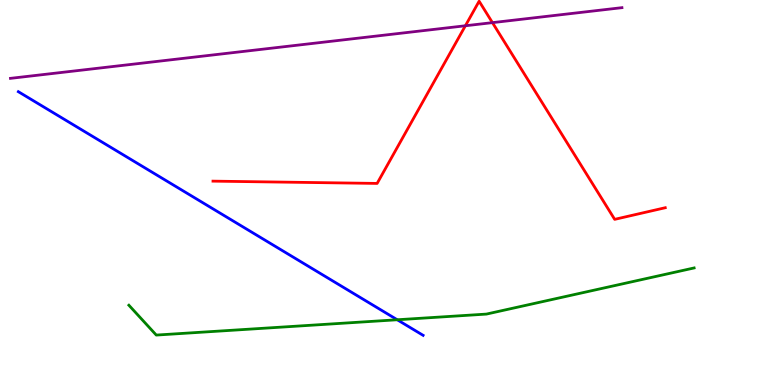[{'lines': ['blue', 'red'], 'intersections': []}, {'lines': ['green', 'red'], 'intersections': []}, {'lines': ['purple', 'red'], 'intersections': [{'x': 6.0, 'y': 9.33}, {'x': 6.35, 'y': 9.41}]}, {'lines': ['blue', 'green'], 'intersections': [{'x': 5.13, 'y': 1.69}]}, {'lines': ['blue', 'purple'], 'intersections': []}, {'lines': ['green', 'purple'], 'intersections': []}]